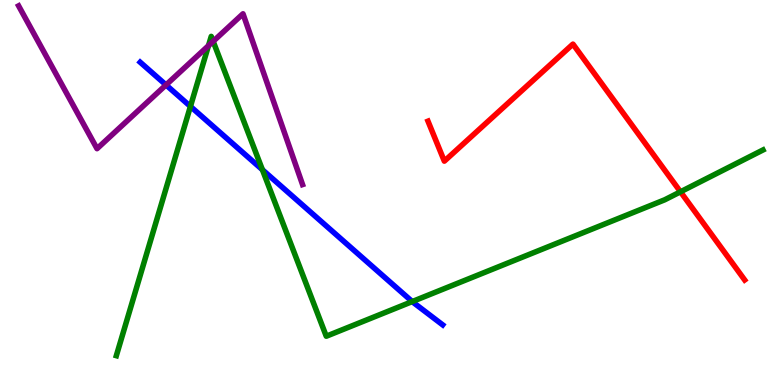[{'lines': ['blue', 'red'], 'intersections': []}, {'lines': ['green', 'red'], 'intersections': [{'x': 8.78, 'y': 5.02}]}, {'lines': ['purple', 'red'], 'intersections': []}, {'lines': ['blue', 'green'], 'intersections': [{'x': 2.46, 'y': 7.24}, {'x': 3.39, 'y': 5.59}, {'x': 5.32, 'y': 2.17}]}, {'lines': ['blue', 'purple'], 'intersections': [{'x': 2.14, 'y': 7.79}]}, {'lines': ['green', 'purple'], 'intersections': [{'x': 2.69, 'y': 8.81}, {'x': 2.75, 'y': 8.93}]}]